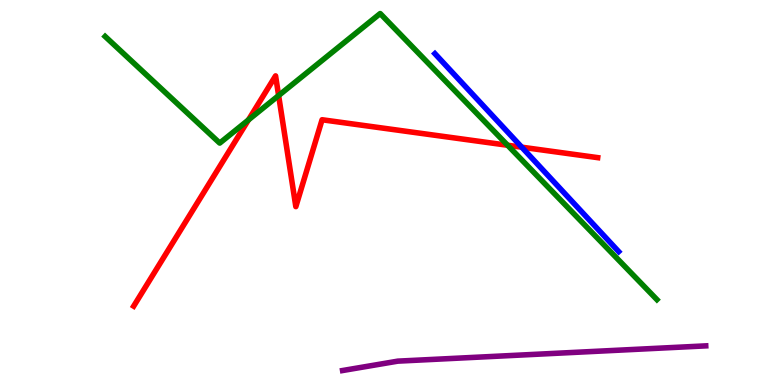[{'lines': ['blue', 'red'], 'intersections': [{'x': 6.73, 'y': 6.18}]}, {'lines': ['green', 'red'], 'intersections': [{'x': 3.21, 'y': 6.89}, {'x': 3.6, 'y': 7.52}, {'x': 6.55, 'y': 6.23}]}, {'lines': ['purple', 'red'], 'intersections': []}, {'lines': ['blue', 'green'], 'intersections': []}, {'lines': ['blue', 'purple'], 'intersections': []}, {'lines': ['green', 'purple'], 'intersections': []}]